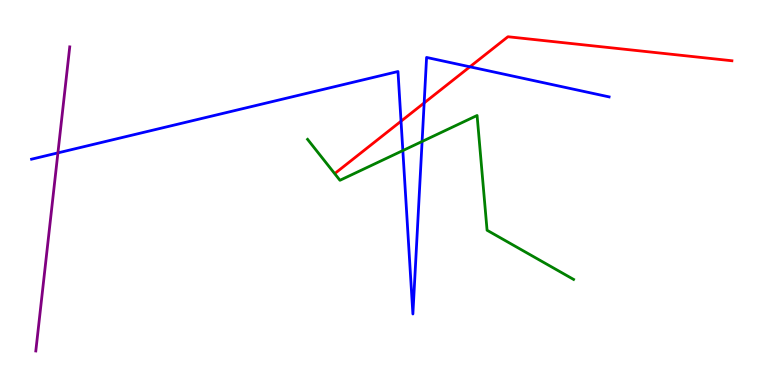[{'lines': ['blue', 'red'], 'intersections': [{'x': 5.17, 'y': 6.85}, {'x': 5.47, 'y': 7.33}, {'x': 6.06, 'y': 8.26}]}, {'lines': ['green', 'red'], 'intersections': []}, {'lines': ['purple', 'red'], 'intersections': []}, {'lines': ['blue', 'green'], 'intersections': [{'x': 5.2, 'y': 6.09}, {'x': 5.45, 'y': 6.33}]}, {'lines': ['blue', 'purple'], 'intersections': [{'x': 0.747, 'y': 6.03}]}, {'lines': ['green', 'purple'], 'intersections': []}]